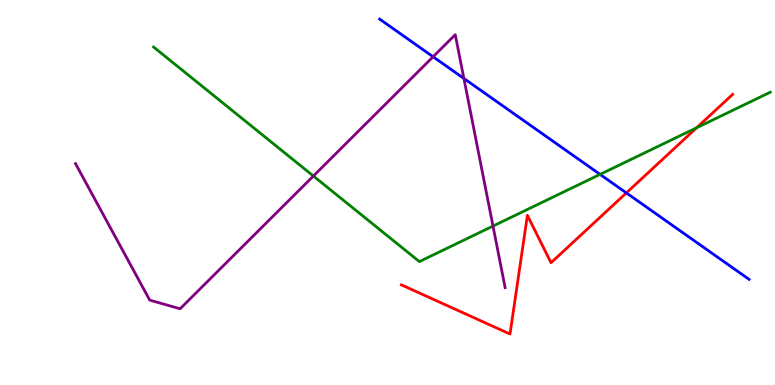[{'lines': ['blue', 'red'], 'intersections': [{'x': 8.08, 'y': 4.99}]}, {'lines': ['green', 'red'], 'intersections': [{'x': 8.99, 'y': 6.68}]}, {'lines': ['purple', 'red'], 'intersections': []}, {'lines': ['blue', 'green'], 'intersections': [{'x': 7.74, 'y': 5.47}]}, {'lines': ['blue', 'purple'], 'intersections': [{'x': 5.59, 'y': 8.53}, {'x': 5.99, 'y': 7.96}]}, {'lines': ['green', 'purple'], 'intersections': [{'x': 4.04, 'y': 5.43}, {'x': 6.36, 'y': 4.13}]}]